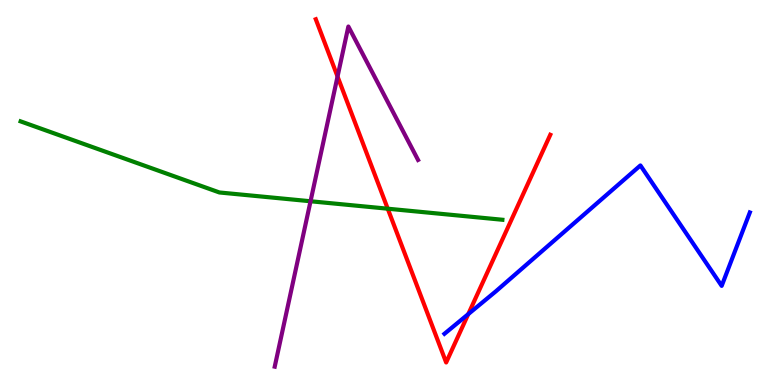[{'lines': ['blue', 'red'], 'intersections': [{'x': 6.04, 'y': 1.84}]}, {'lines': ['green', 'red'], 'intersections': [{'x': 5.0, 'y': 4.58}]}, {'lines': ['purple', 'red'], 'intersections': [{'x': 4.36, 'y': 8.01}]}, {'lines': ['blue', 'green'], 'intersections': []}, {'lines': ['blue', 'purple'], 'intersections': []}, {'lines': ['green', 'purple'], 'intersections': [{'x': 4.01, 'y': 4.77}]}]